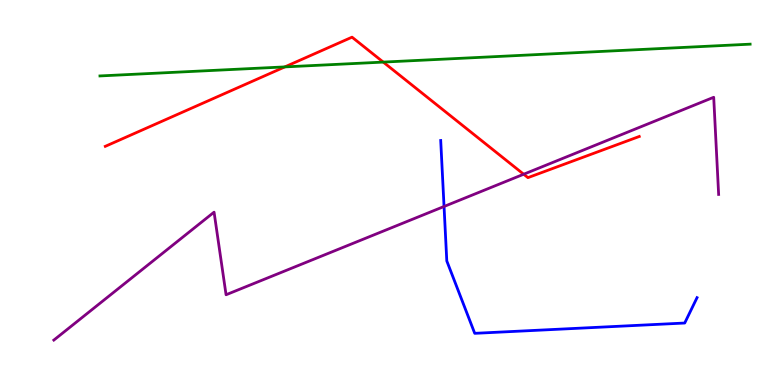[{'lines': ['blue', 'red'], 'intersections': []}, {'lines': ['green', 'red'], 'intersections': [{'x': 3.68, 'y': 8.26}, {'x': 4.95, 'y': 8.39}]}, {'lines': ['purple', 'red'], 'intersections': [{'x': 6.76, 'y': 5.47}]}, {'lines': ['blue', 'green'], 'intersections': []}, {'lines': ['blue', 'purple'], 'intersections': [{'x': 5.73, 'y': 4.64}]}, {'lines': ['green', 'purple'], 'intersections': []}]